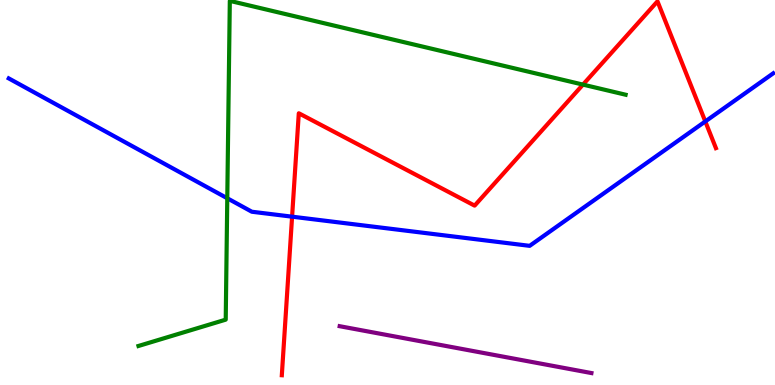[{'lines': ['blue', 'red'], 'intersections': [{'x': 3.77, 'y': 4.37}, {'x': 9.1, 'y': 6.85}]}, {'lines': ['green', 'red'], 'intersections': [{'x': 7.52, 'y': 7.8}]}, {'lines': ['purple', 'red'], 'intersections': []}, {'lines': ['blue', 'green'], 'intersections': [{'x': 2.93, 'y': 4.85}]}, {'lines': ['blue', 'purple'], 'intersections': []}, {'lines': ['green', 'purple'], 'intersections': []}]